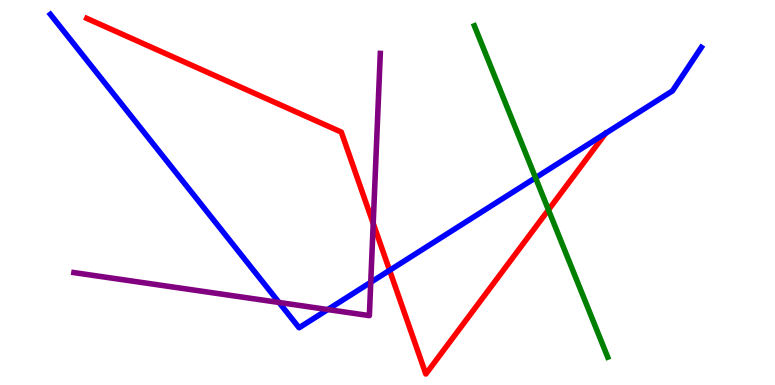[{'lines': ['blue', 'red'], 'intersections': [{'x': 5.03, 'y': 2.98}]}, {'lines': ['green', 'red'], 'intersections': [{'x': 7.08, 'y': 4.55}]}, {'lines': ['purple', 'red'], 'intersections': [{'x': 4.82, 'y': 4.2}]}, {'lines': ['blue', 'green'], 'intersections': [{'x': 6.91, 'y': 5.38}]}, {'lines': ['blue', 'purple'], 'intersections': [{'x': 3.6, 'y': 2.14}, {'x': 4.23, 'y': 1.96}, {'x': 4.78, 'y': 2.67}]}, {'lines': ['green', 'purple'], 'intersections': []}]